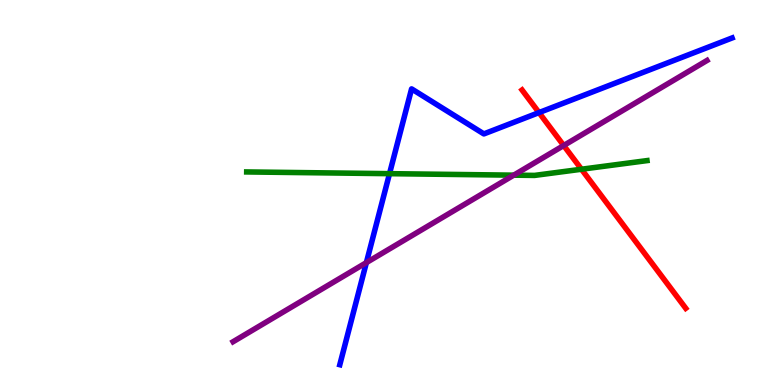[{'lines': ['blue', 'red'], 'intersections': [{'x': 6.95, 'y': 7.08}]}, {'lines': ['green', 'red'], 'intersections': [{'x': 7.5, 'y': 5.6}]}, {'lines': ['purple', 'red'], 'intersections': [{'x': 7.27, 'y': 6.22}]}, {'lines': ['blue', 'green'], 'intersections': [{'x': 5.03, 'y': 5.49}]}, {'lines': ['blue', 'purple'], 'intersections': [{'x': 4.73, 'y': 3.18}]}, {'lines': ['green', 'purple'], 'intersections': [{'x': 6.63, 'y': 5.45}]}]